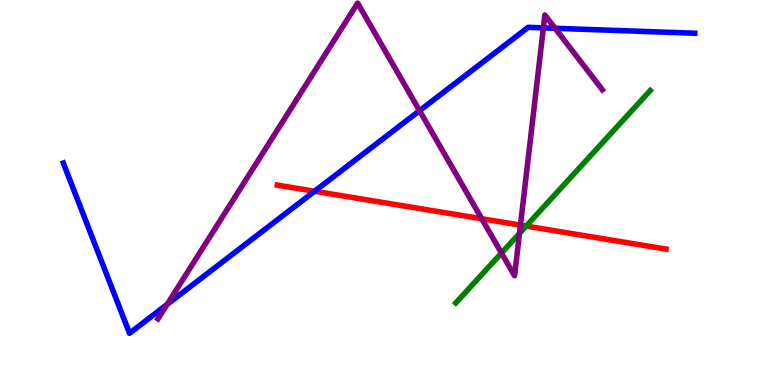[{'lines': ['blue', 'red'], 'intersections': [{'x': 4.06, 'y': 5.03}]}, {'lines': ['green', 'red'], 'intersections': [{'x': 6.79, 'y': 4.13}]}, {'lines': ['purple', 'red'], 'intersections': [{'x': 6.22, 'y': 4.32}, {'x': 6.72, 'y': 4.15}]}, {'lines': ['blue', 'green'], 'intersections': []}, {'lines': ['blue', 'purple'], 'intersections': [{'x': 2.16, 'y': 2.09}, {'x': 5.41, 'y': 7.12}, {'x': 7.01, 'y': 9.28}, {'x': 7.16, 'y': 9.27}]}, {'lines': ['green', 'purple'], 'intersections': [{'x': 6.47, 'y': 3.43}, {'x': 6.7, 'y': 3.94}]}]